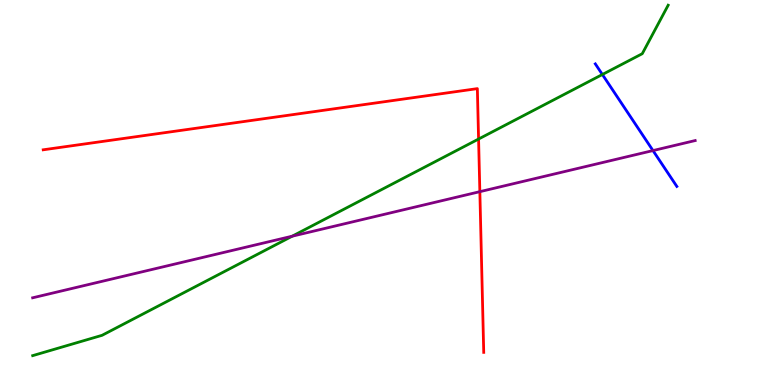[{'lines': ['blue', 'red'], 'intersections': []}, {'lines': ['green', 'red'], 'intersections': [{'x': 6.18, 'y': 6.39}]}, {'lines': ['purple', 'red'], 'intersections': [{'x': 6.19, 'y': 5.02}]}, {'lines': ['blue', 'green'], 'intersections': [{'x': 7.77, 'y': 8.06}]}, {'lines': ['blue', 'purple'], 'intersections': [{'x': 8.43, 'y': 6.09}]}, {'lines': ['green', 'purple'], 'intersections': [{'x': 3.77, 'y': 3.86}]}]